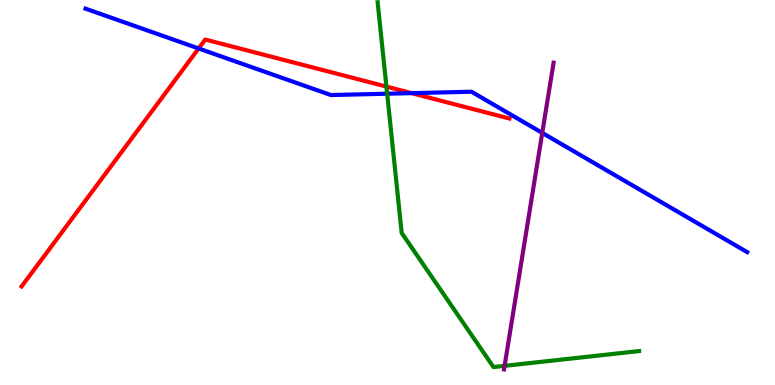[{'lines': ['blue', 'red'], 'intersections': [{'x': 2.56, 'y': 8.74}, {'x': 5.31, 'y': 7.58}]}, {'lines': ['green', 'red'], 'intersections': [{'x': 4.99, 'y': 7.75}]}, {'lines': ['purple', 'red'], 'intersections': []}, {'lines': ['blue', 'green'], 'intersections': [{'x': 5.0, 'y': 7.57}]}, {'lines': ['blue', 'purple'], 'intersections': [{'x': 7.0, 'y': 6.55}]}, {'lines': ['green', 'purple'], 'intersections': [{'x': 6.51, 'y': 0.497}]}]